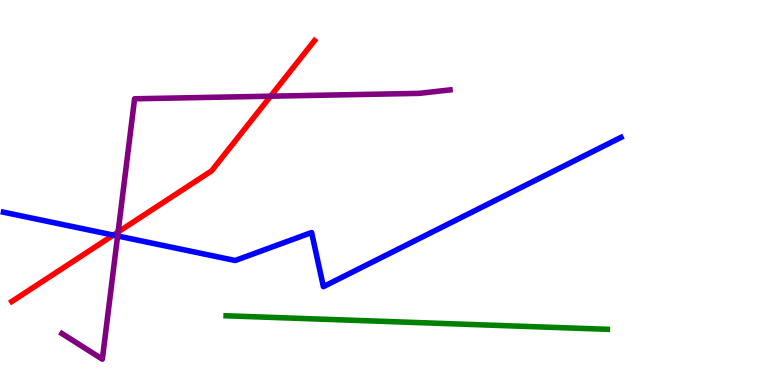[{'lines': ['blue', 'red'], 'intersections': [{'x': 1.46, 'y': 3.89}]}, {'lines': ['green', 'red'], 'intersections': []}, {'lines': ['purple', 'red'], 'intersections': [{'x': 1.52, 'y': 3.97}, {'x': 3.49, 'y': 7.5}]}, {'lines': ['blue', 'green'], 'intersections': []}, {'lines': ['blue', 'purple'], 'intersections': [{'x': 1.52, 'y': 3.87}]}, {'lines': ['green', 'purple'], 'intersections': []}]